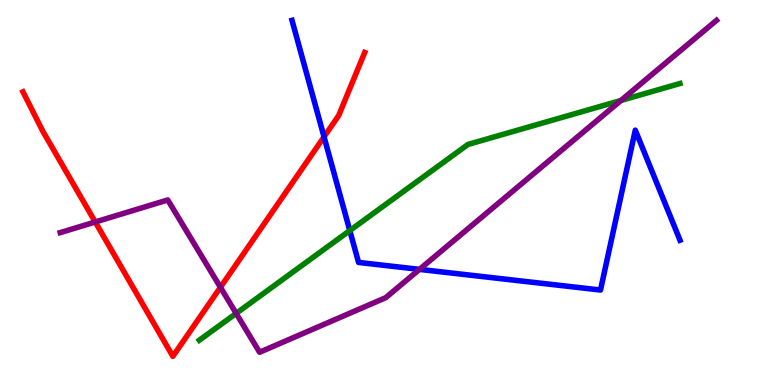[{'lines': ['blue', 'red'], 'intersections': [{'x': 4.18, 'y': 6.45}]}, {'lines': ['green', 'red'], 'intersections': []}, {'lines': ['purple', 'red'], 'intersections': [{'x': 1.23, 'y': 4.23}, {'x': 2.84, 'y': 2.54}]}, {'lines': ['blue', 'green'], 'intersections': [{'x': 4.51, 'y': 4.01}]}, {'lines': ['blue', 'purple'], 'intersections': [{'x': 5.41, 'y': 3.0}]}, {'lines': ['green', 'purple'], 'intersections': [{'x': 3.05, 'y': 1.86}, {'x': 8.01, 'y': 7.39}]}]